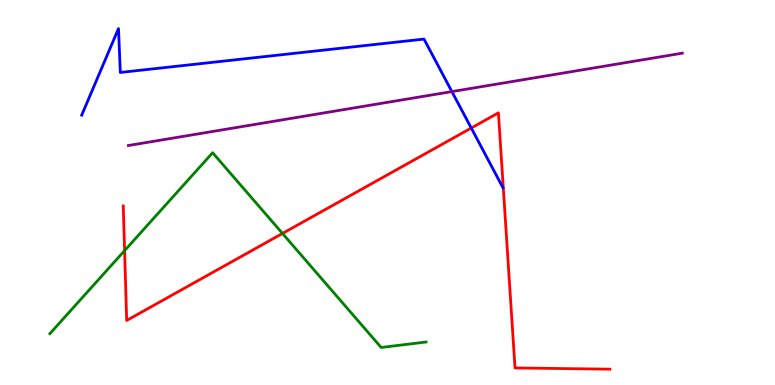[{'lines': ['blue', 'red'], 'intersections': [{'x': 6.08, 'y': 6.67}]}, {'lines': ['green', 'red'], 'intersections': [{'x': 1.61, 'y': 3.49}, {'x': 3.64, 'y': 3.94}]}, {'lines': ['purple', 'red'], 'intersections': []}, {'lines': ['blue', 'green'], 'intersections': []}, {'lines': ['blue', 'purple'], 'intersections': [{'x': 5.83, 'y': 7.62}]}, {'lines': ['green', 'purple'], 'intersections': []}]